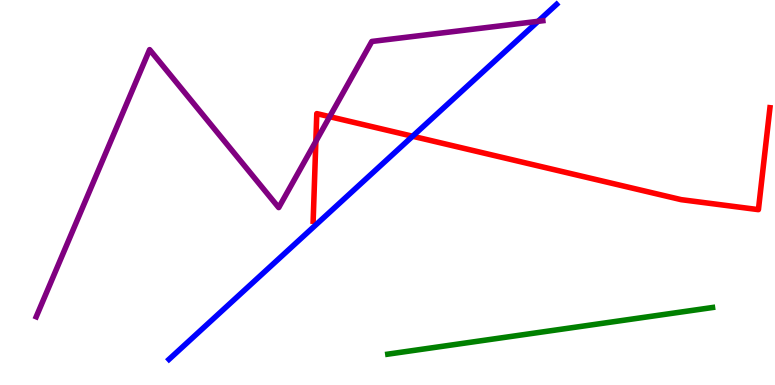[{'lines': ['blue', 'red'], 'intersections': [{'x': 5.32, 'y': 6.46}]}, {'lines': ['green', 'red'], 'intersections': []}, {'lines': ['purple', 'red'], 'intersections': [{'x': 4.08, 'y': 6.33}, {'x': 4.25, 'y': 6.97}]}, {'lines': ['blue', 'green'], 'intersections': []}, {'lines': ['blue', 'purple'], 'intersections': [{'x': 6.94, 'y': 9.45}]}, {'lines': ['green', 'purple'], 'intersections': []}]